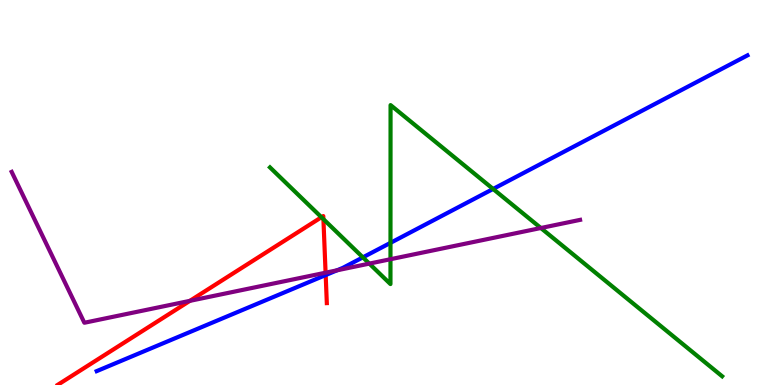[{'lines': ['blue', 'red'], 'intersections': [{'x': 4.2, 'y': 2.86}]}, {'lines': ['green', 'red'], 'intersections': [{'x': 4.15, 'y': 4.36}, {'x': 4.17, 'y': 4.31}]}, {'lines': ['purple', 'red'], 'intersections': [{'x': 2.45, 'y': 2.19}, {'x': 4.2, 'y': 2.92}]}, {'lines': ['blue', 'green'], 'intersections': [{'x': 4.68, 'y': 3.32}, {'x': 5.04, 'y': 3.69}, {'x': 6.36, 'y': 5.09}]}, {'lines': ['blue', 'purple'], 'intersections': [{'x': 4.35, 'y': 2.98}]}, {'lines': ['green', 'purple'], 'intersections': [{'x': 4.77, 'y': 3.15}, {'x': 5.04, 'y': 3.27}, {'x': 6.98, 'y': 4.08}]}]